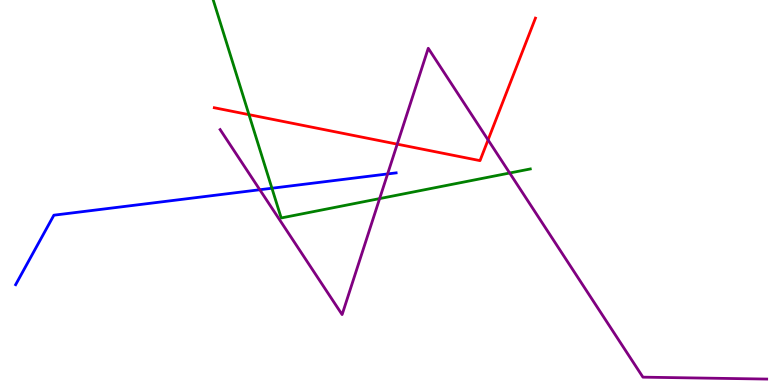[{'lines': ['blue', 'red'], 'intersections': []}, {'lines': ['green', 'red'], 'intersections': [{'x': 3.21, 'y': 7.02}]}, {'lines': ['purple', 'red'], 'intersections': [{'x': 5.13, 'y': 6.26}, {'x': 6.3, 'y': 6.37}]}, {'lines': ['blue', 'green'], 'intersections': [{'x': 3.51, 'y': 5.11}]}, {'lines': ['blue', 'purple'], 'intersections': [{'x': 3.35, 'y': 5.07}, {'x': 5.0, 'y': 5.48}]}, {'lines': ['green', 'purple'], 'intersections': [{'x': 4.9, 'y': 4.84}, {'x': 6.58, 'y': 5.51}]}]